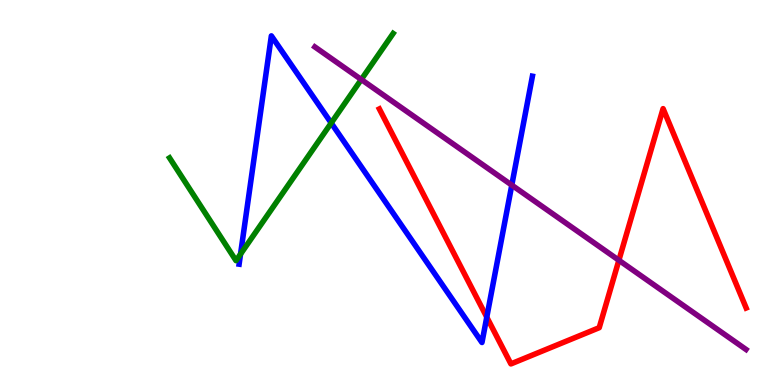[{'lines': ['blue', 'red'], 'intersections': [{'x': 6.28, 'y': 1.76}]}, {'lines': ['green', 'red'], 'intersections': []}, {'lines': ['purple', 'red'], 'intersections': [{'x': 7.99, 'y': 3.24}]}, {'lines': ['blue', 'green'], 'intersections': [{'x': 3.1, 'y': 3.4}, {'x': 4.27, 'y': 6.81}]}, {'lines': ['blue', 'purple'], 'intersections': [{'x': 6.6, 'y': 5.19}]}, {'lines': ['green', 'purple'], 'intersections': [{'x': 4.66, 'y': 7.93}]}]